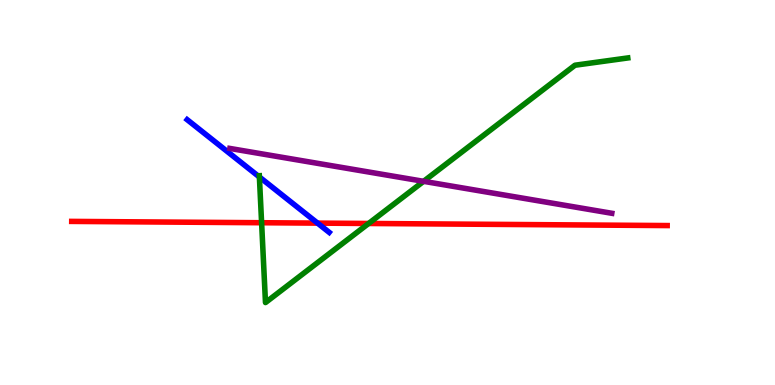[{'lines': ['blue', 'red'], 'intersections': [{'x': 4.1, 'y': 4.2}]}, {'lines': ['green', 'red'], 'intersections': [{'x': 3.38, 'y': 4.21}, {'x': 4.76, 'y': 4.2}]}, {'lines': ['purple', 'red'], 'intersections': []}, {'lines': ['blue', 'green'], 'intersections': [{'x': 3.35, 'y': 5.4}]}, {'lines': ['blue', 'purple'], 'intersections': []}, {'lines': ['green', 'purple'], 'intersections': [{'x': 5.47, 'y': 5.29}]}]